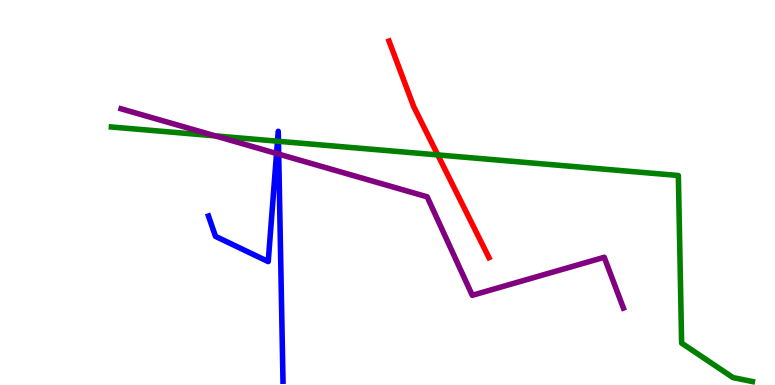[{'lines': ['blue', 'red'], 'intersections': []}, {'lines': ['green', 'red'], 'intersections': [{'x': 5.65, 'y': 5.98}]}, {'lines': ['purple', 'red'], 'intersections': []}, {'lines': ['blue', 'green'], 'intersections': [{'x': 3.58, 'y': 6.33}, {'x': 3.59, 'y': 6.33}]}, {'lines': ['blue', 'purple'], 'intersections': [{'x': 3.57, 'y': 6.01}, {'x': 3.6, 'y': 6.0}]}, {'lines': ['green', 'purple'], 'intersections': [{'x': 2.78, 'y': 6.47}]}]